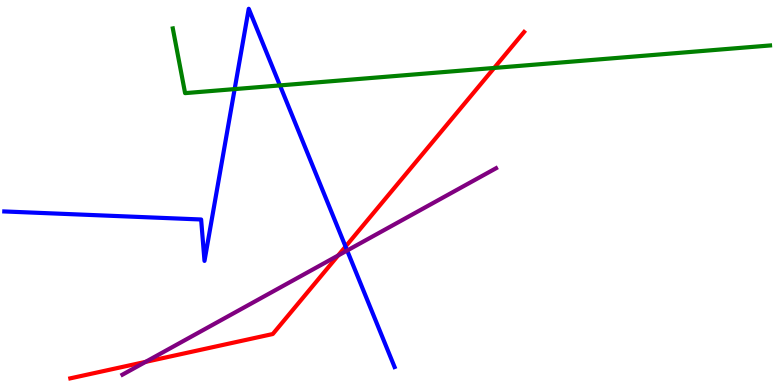[{'lines': ['blue', 'red'], 'intersections': [{'x': 4.46, 'y': 3.6}]}, {'lines': ['green', 'red'], 'intersections': [{'x': 6.38, 'y': 8.24}]}, {'lines': ['purple', 'red'], 'intersections': [{'x': 1.88, 'y': 0.601}, {'x': 4.36, 'y': 3.36}]}, {'lines': ['blue', 'green'], 'intersections': [{'x': 3.03, 'y': 7.69}, {'x': 3.61, 'y': 7.78}]}, {'lines': ['blue', 'purple'], 'intersections': [{'x': 4.48, 'y': 3.49}]}, {'lines': ['green', 'purple'], 'intersections': []}]